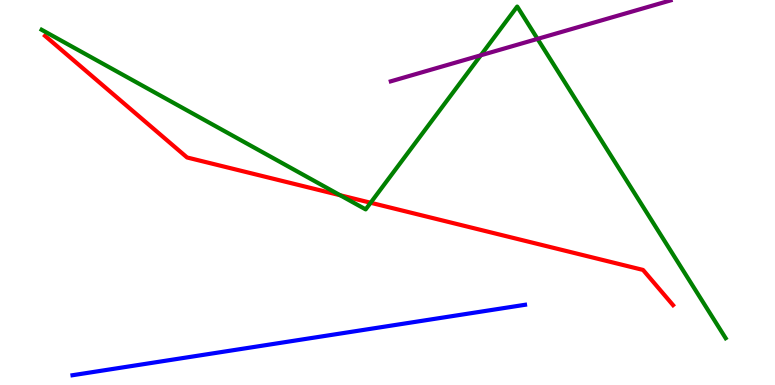[{'lines': ['blue', 'red'], 'intersections': []}, {'lines': ['green', 'red'], 'intersections': [{'x': 4.39, 'y': 4.93}, {'x': 4.78, 'y': 4.73}]}, {'lines': ['purple', 'red'], 'intersections': []}, {'lines': ['blue', 'green'], 'intersections': []}, {'lines': ['blue', 'purple'], 'intersections': []}, {'lines': ['green', 'purple'], 'intersections': [{'x': 6.2, 'y': 8.56}, {'x': 6.94, 'y': 8.99}]}]